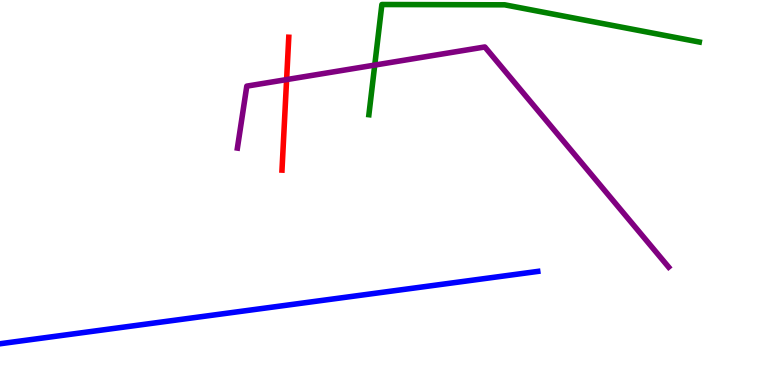[{'lines': ['blue', 'red'], 'intersections': []}, {'lines': ['green', 'red'], 'intersections': []}, {'lines': ['purple', 'red'], 'intersections': [{'x': 3.7, 'y': 7.93}]}, {'lines': ['blue', 'green'], 'intersections': []}, {'lines': ['blue', 'purple'], 'intersections': []}, {'lines': ['green', 'purple'], 'intersections': [{'x': 4.84, 'y': 8.31}]}]